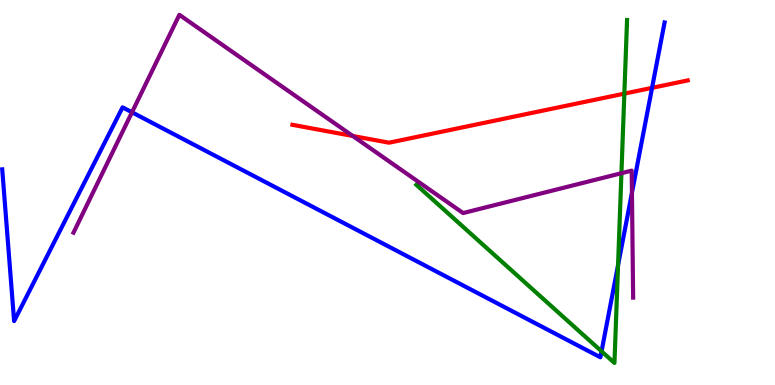[{'lines': ['blue', 'red'], 'intersections': [{'x': 8.41, 'y': 7.72}]}, {'lines': ['green', 'red'], 'intersections': [{'x': 8.06, 'y': 7.57}]}, {'lines': ['purple', 'red'], 'intersections': [{'x': 4.55, 'y': 6.47}]}, {'lines': ['blue', 'green'], 'intersections': [{'x': 7.76, 'y': 0.874}, {'x': 7.97, 'y': 3.11}]}, {'lines': ['blue', 'purple'], 'intersections': [{'x': 1.7, 'y': 7.08}, {'x': 8.15, 'y': 4.99}]}, {'lines': ['green', 'purple'], 'intersections': [{'x': 8.02, 'y': 5.5}]}]